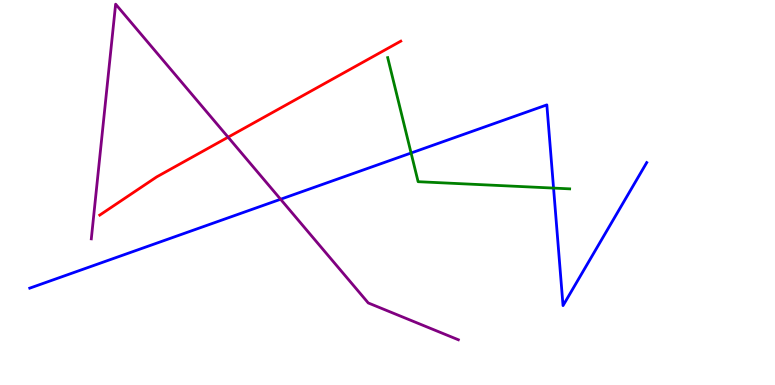[{'lines': ['blue', 'red'], 'intersections': []}, {'lines': ['green', 'red'], 'intersections': []}, {'lines': ['purple', 'red'], 'intersections': [{'x': 2.94, 'y': 6.44}]}, {'lines': ['blue', 'green'], 'intersections': [{'x': 5.3, 'y': 6.03}, {'x': 7.14, 'y': 5.11}]}, {'lines': ['blue', 'purple'], 'intersections': [{'x': 3.62, 'y': 4.82}]}, {'lines': ['green', 'purple'], 'intersections': []}]